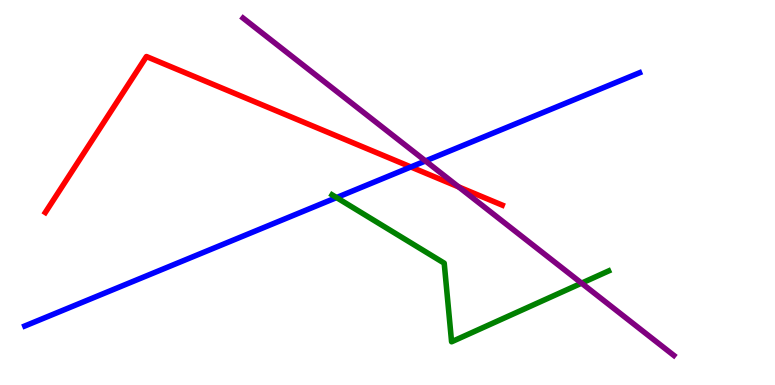[{'lines': ['blue', 'red'], 'intersections': [{'x': 5.3, 'y': 5.66}]}, {'lines': ['green', 'red'], 'intersections': []}, {'lines': ['purple', 'red'], 'intersections': [{'x': 5.92, 'y': 5.14}]}, {'lines': ['blue', 'green'], 'intersections': [{'x': 4.34, 'y': 4.87}]}, {'lines': ['blue', 'purple'], 'intersections': [{'x': 5.49, 'y': 5.82}]}, {'lines': ['green', 'purple'], 'intersections': [{'x': 7.5, 'y': 2.65}]}]